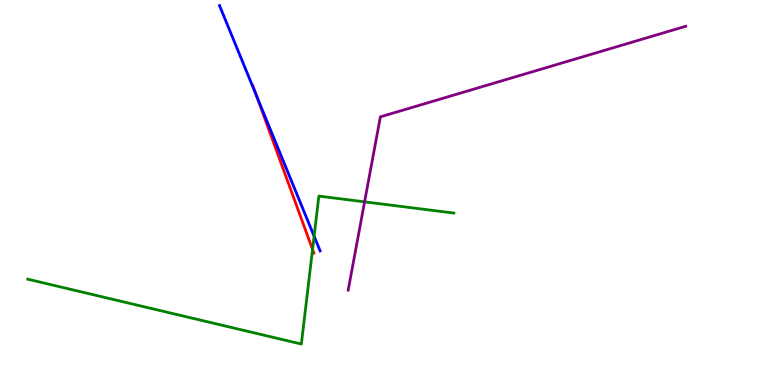[{'lines': ['blue', 'red'], 'intersections': [{'x': 3.31, 'y': 7.53}]}, {'lines': ['green', 'red'], 'intersections': [{'x': 4.03, 'y': 3.52}]}, {'lines': ['purple', 'red'], 'intersections': []}, {'lines': ['blue', 'green'], 'intersections': [{'x': 4.05, 'y': 3.86}]}, {'lines': ['blue', 'purple'], 'intersections': []}, {'lines': ['green', 'purple'], 'intersections': [{'x': 4.7, 'y': 4.76}]}]